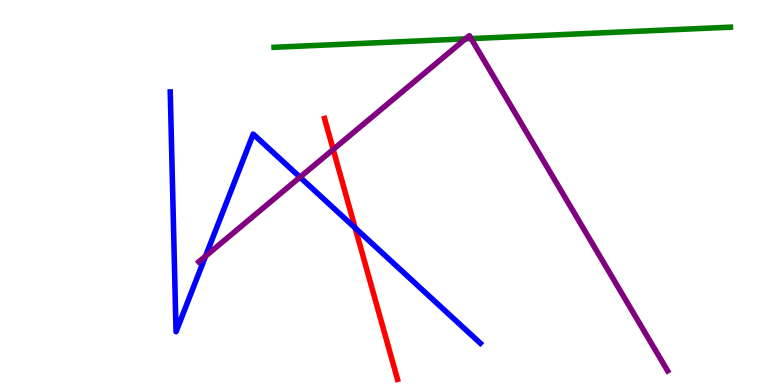[{'lines': ['blue', 'red'], 'intersections': [{'x': 4.58, 'y': 4.08}]}, {'lines': ['green', 'red'], 'intersections': []}, {'lines': ['purple', 'red'], 'intersections': [{'x': 4.3, 'y': 6.12}]}, {'lines': ['blue', 'green'], 'intersections': []}, {'lines': ['blue', 'purple'], 'intersections': [{'x': 2.65, 'y': 3.35}, {'x': 3.87, 'y': 5.4}]}, {'lines': ['green', 'purple'], 'intersections': [{'x': 6.01, 'y': 8.99}, {'x': 6.08, 'y': 9.0}]}]